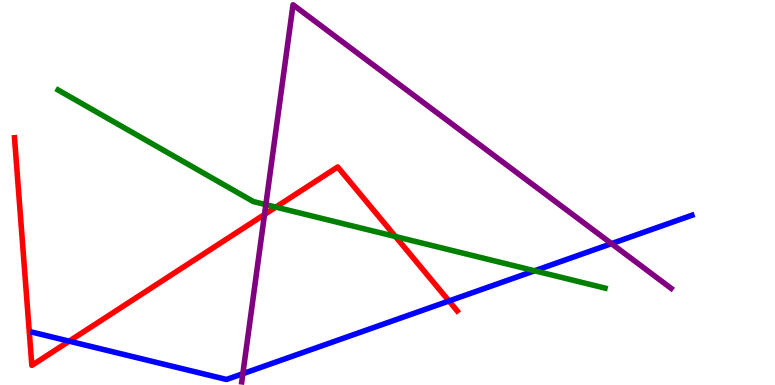[{'lines': ['blue', 'red'], 'intersections': [{'x': 0.893, 'y': 1.14}, {'x': 5.79, 'y': 2.18}]}, {'lines': ['green', 'red'], 'intersections': [{'x': 3.56, 'y': 4.62}, {'x': 5.1, 'y': 3.86}]}, {'lines': ['purple', 'red'], 'intersections': [{'x': 3.41, 'y': 4.43}]}, {'lines': ['blue', 'green'], 'intersections': [{'x': 6.9, 'y': 2.97}]}, {'lines': ['blue', 'purple'], 'intersections': [{'x': 3.13, 'y': 0.293}, {'x': 7.89, 'y': 3.67}]}, {'lines': ['green', 'purple'], 'intersections': [{'x': 3.43, 'y': 4.68}]}]